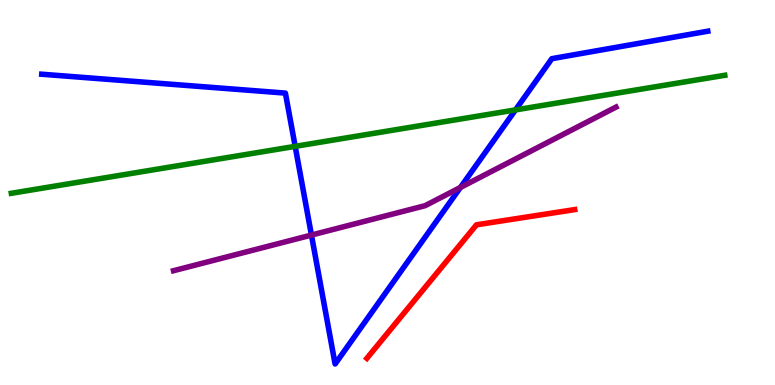[{'lines': ['blue', 'red'], 'intersections': []}, {'lines': ['green', 'red'], 'intersections': []}, {'lines': ['purple', 'red'], 'intersections': []}, {'lines': ['blue', 'green'], 'intersections': [{'x': 3.81, 'y': 6.2}, {'x': 6.65, 'y': 7.15}]}, {'lines': ['blue', 'purple'], 'intersections': [{'x': 4.02, 'y': 3.89}, {'x': 5.94, 'y': 5.13}]}, {'lines': ['green', 'purple'], 'intersections': []}]